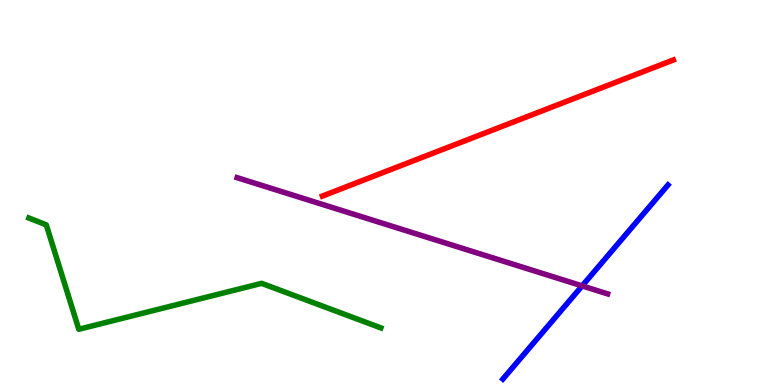[{'lines': ['blue', 'red'], 'intersections': []}, {'lines': ['green', 'red'], 'intersections': []}, {'lines': ['purple', 'red'], 'intersections': []}, {'lines': ['blue', 'green'], 'intersections': []}, {'lines': ['blue', 'purple'], 'intersections': [{'x': 7.51, 'y': 2.57}]}, {'lines': ['green', 'purple'], 'intersections': []}]